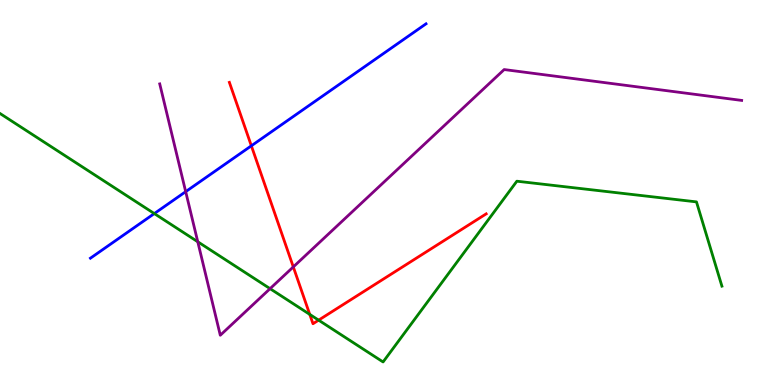[{'lines': ['blue', 'red'], 'intersections': [{'x': 3.24, 'y': 6.21}]}, {'lines': ['green', 'red'], 'intersections': [{'x': 4.0, 'y': 1.83}, {'x': 4.11, 'y': 1.68}]}, {'lines': ['purple', 'red'], 'intersections': [{'x': 3.78, 'y': 3.07}]}, {'lines': ['blue', 'green'], 'intersections': [{'x': 1.99, 'y': 4.45}]}, {'lines': ['blue', 'purple'], 'intersections': [{'x': 2.4, 'y': 5.02}]}, {'lines': ['green', 'purple'], 'intersections': [{'x': 2.55, 'y': 3.72}, {'x': 3.48, 'y': 2.5}]}]